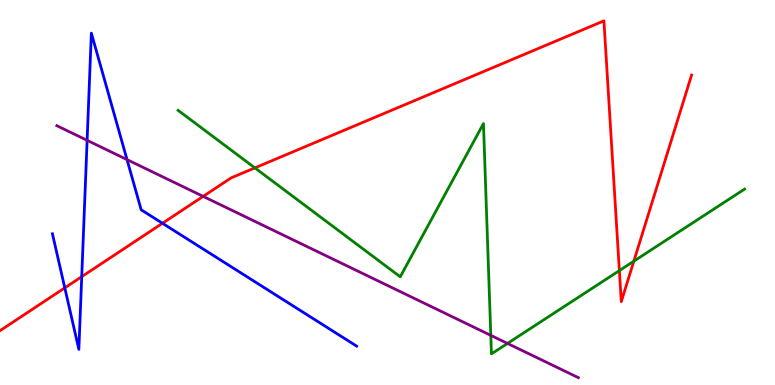[{'lines': ['blue', 'red'], 'intersections': [{'x': 0.836, 'y': 2.52}, {'x': 1.05, 'y': 2.81}, {'x': 2.1, 'y': 4.2}]}, {'lines': ['green', 'red'], 'intersections': [{'x': 3.29, 'y': 5.64}, {'x': 7.99, 'y': 2.97}, {'x': 8.18, 'y': 3.22}]}, {'lines': ['purple', 'red'], 'intersections': [{'x': 2.62, 'y': 4.9}]}, {'lines': ['blue', 'green'], 'intersections': []}, {'lines': ['blue', 'purple'], 'intersections': [{'x': 1.12, 'y': 6.36}, {'x': 1.64, 'y': 5.85}]}, {'lines': ['green', 'purple'], 'intersections': [{'x': 6.33, 'y': 1.29}, {'x': 6.55, 'y': 1.08}]}]